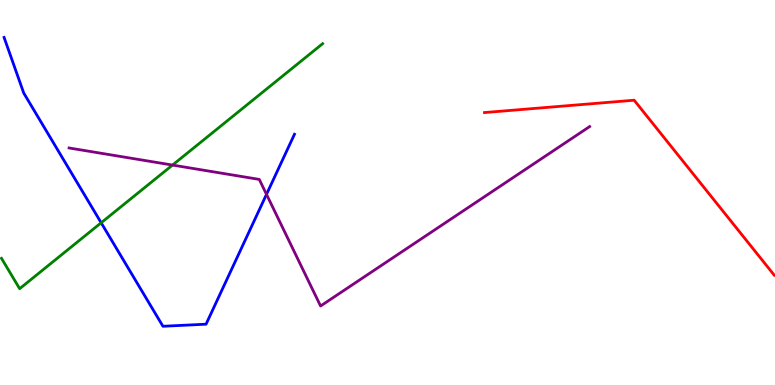[{'lines': ['blue', 'red'], 'intersections': []}, {'lines': ['green', 'red'], 'intersections': []}, {'lines': ['purple', 'red'], 'intersections': []}, {'lines': ['blue', 'green'], 'intersections': [{'x': 1.31, 'y': 4.21}]}, {'lines': ['blue', 'purple'], 'intersections': [{'x': 3.44, 'y': 4.95}]}, {'lines': ['green', 'purple'], 'intersections': [{'x': 2.23, 'y': 5.71}]}]